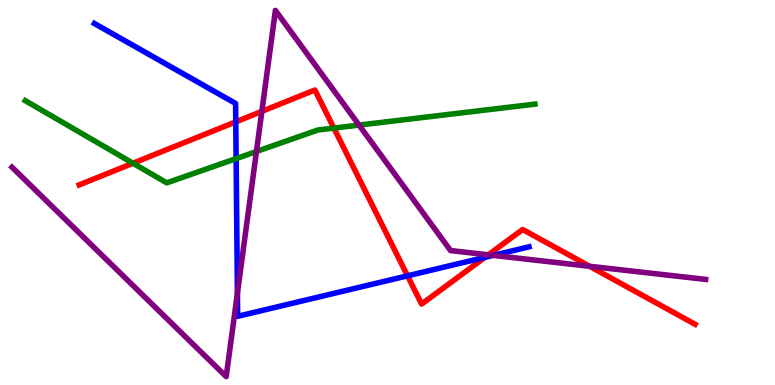[{'lines': ['blue', 'red'], 'intersections': [{'x': 3.04, 'y': 6.83}, {'x': 5.26, 'y': 2.84}, {'x': 6.26, 'y': 3.32}]}, {'lines': ['green', 'red'], 'intersections': [{'x': 1.72, 'y': 5.76}, {'x': 4.31, 'y': 6.67}]}, {'lines': ['purple', 'red'], 'intersections': [{'x': 3.38, 'y': 7.11}, {'x': 6.3, 'y': 3.38}, {'x': 7.61, 'y': 3.08}]}, {'lines': ['blue', 'green'], 'intersections': [{'x': 3.05, 'y': 5.88}]}, {'lines': ['blue', 'purple'], 'intersections': [{'x': 3.06, 'y': 2.38}, {'x': 6.36, 'y': 3.37}]}, {'lines': ['green', 'purple'], 'intersections': [{'x': 3.31, 'y': 6.07}, {'x': 4.63, 'y': 6.75}]}]